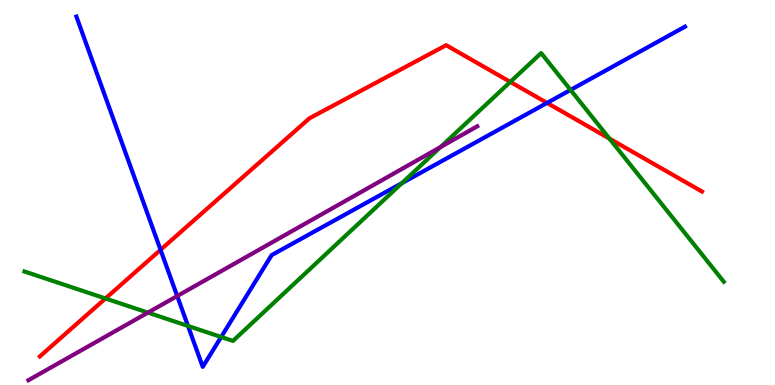[{'lines': ['blue', 'red'], 'intersections': [{'x': 2.07, 'y': 3.51}, {'x': 7.06, 'y': 7.33}]}, {'lines': ['green', 'red'], 'intersections': [{'x': 1.36, 'y': 2.25}, {'x': 6.58, 'y': 7.87}, {'x': 7.86, 'y': 6.4}]}, {'lines': ['purple', 'red'], 'intersections': []}, {'lines': ['blue', 'green'], 'intersections': [{'x': 2.43, 'y': 1.53}, {'x': 2.85, 'y': 1.25}, {'x': 5.19, 'y': 5.24}, {'x': 7.36, 'y': 7.66}]}, {'lines': ['blue', 'purple'], 'intersections': [{'x': 2.29, 'y': 2.31}]}, {'lines': ['green', 'purple'], 'intersections': [{'x': 1.91, 'y': 1.88}, {'x': 5.68, 'y': 6.18}]}]